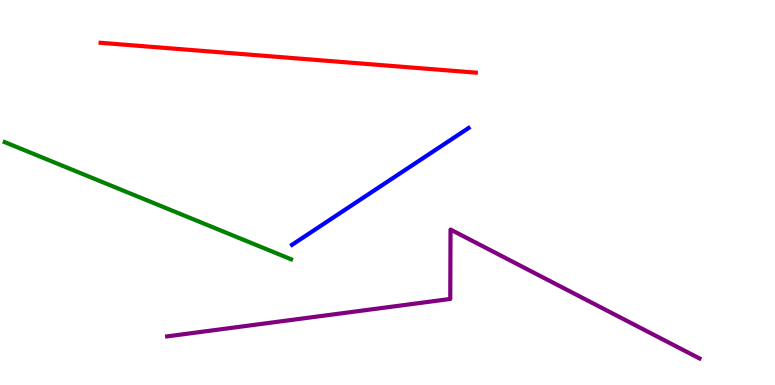[{'lines': ['blue', 'red'], 'intersections': []}, {'lines': ['green', 'red'], 'intersections': []}, {'lines': ['purple', 'red'], 'intersections': []}, {'lines': ['blue', 'green'], 'intersections': []}, {'lines': ['blue', 'purple'], 'intersections': []}, {'lines': ['green', 'purple'], 'intersections': []}]